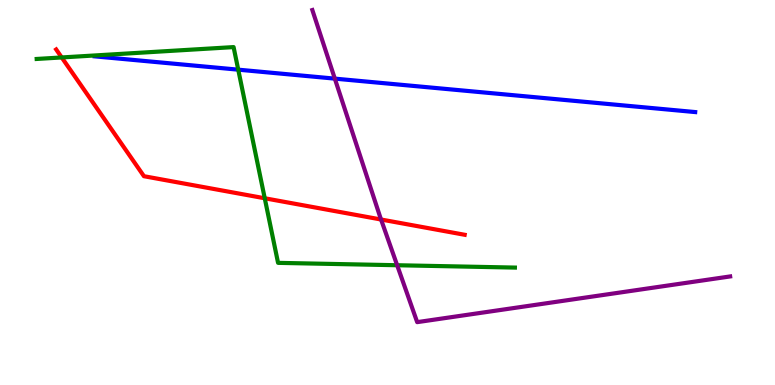[{'lines': ['blue', 'red'], 'intersections': []}, {'lines': ['green', 'red'], 'intersections': [{'x': 0.796, 'y': 8.51}, {'x': 3.42, 'y': 4.85}]}, {'lines': ['purple', 'red'], 'intersections': [{'x': 4.92, 'y': 4.3}]}, {'lines': ['blue', 'green'], 'intersections': [{'x': 3.07, 'y': 8.19}]}, {'lines': ['blue', 'purple'], 'intersections': [{'x': 4.32, 'y': 7.96}]}, {'lines': ['green', 'purple'], 'intersections': [{'x': 5.12, 'y': 3.11}]}]